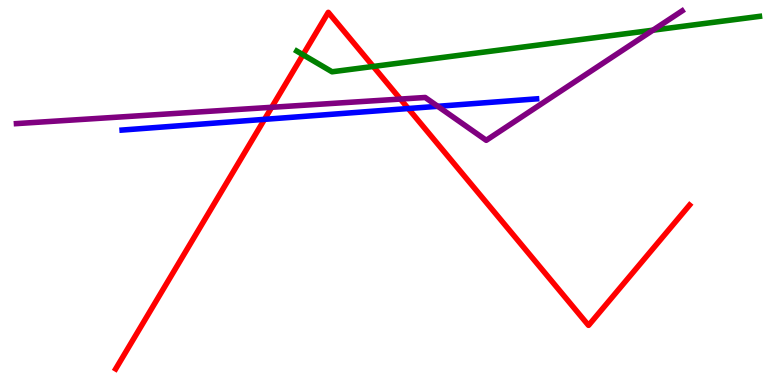[{'lines': ['blue', 'red'], 'intersections': [{'x': 3.41, 'y': 6.9}, {'x': 5.27, 'y': 7.18}]}, {'lines': ['green', 'red'], 'intersections': [{'x': 3.91, 'y': 8.58}, {'x': 4.82, 'y': 8.27}]}, {'lines': ['purple', 'red'], 'intersections': [{'x': 3.51, 'y': 7.21}, {'x': 5.17, 'y': 7.43}]}, {'lines': ['blue', 'green'], 'intersections': []}, {'lines': ['blue', 'purple'], 'intersections': [{'x': 5.65, 'y': 7.24}]}, {'lines': ['green', 'purple'], 'intersections': [{'x': 8.42, 'y': 9.22}]}]